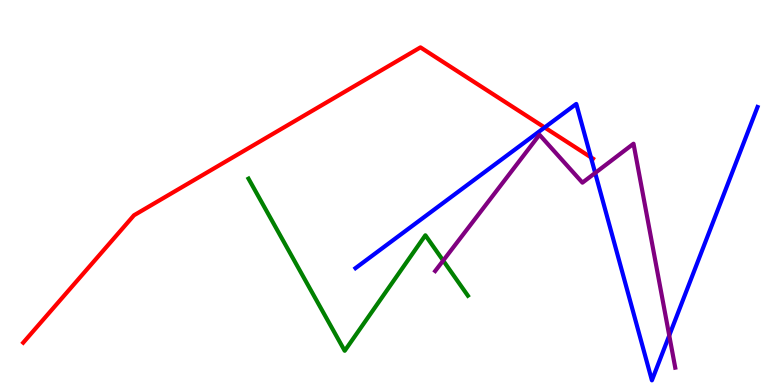[{'lines': ['blue', 'red'], 'intersections': [{'x': 7.03, 'y': 6.69}, {'x': 7.62, 'y': 5.91}]}, {'lines': ['green', 'red'], 'intersections': []}, {'lines': ['purple', 'red'], 'intersections': []}, {'lines': ['blue', 'green'], 'intersections': []}, {'lines': ['blue', 'purple'], 'intersections': [{'x': 7.68, 'y': 5.51}, {'x': 8.64, 'y': 1.29}]}, {'lines': ['green', 'purple'], 'intersections': [{'x': 5.72, 'y': 3.23}]}]